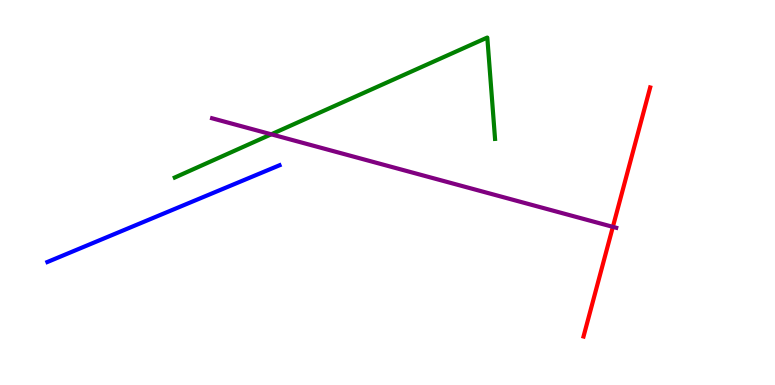[{'lines': ['blue', 'red'], 'intersections': []}, {'lines': ['green', 'red'], 'intersections': []}, {'lines': ['purple', 'red'], 'intersections': [{'x': 7.91, 'y': 4.11}]}, {'lines': ['blue', 'green'], 'intersections': []}, {'lines': ['blue', 'purple'], 'intersections': []}, {'lines': ['green', 'purple'], 'intersections': [{'x': 3.5, 'y': 6.51}]}]